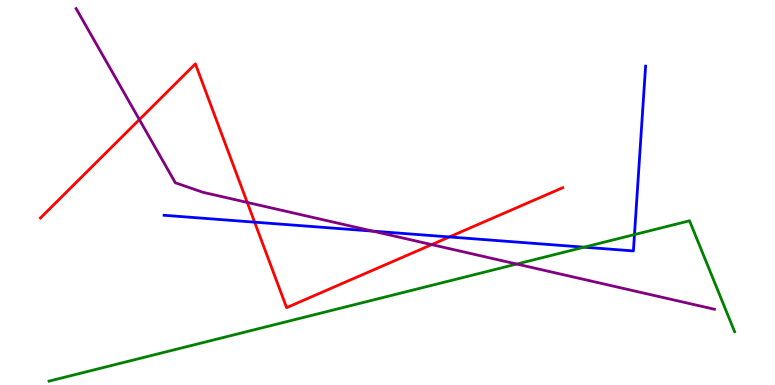[{'lines': ['blue', 'red'], 'intersections': [{'x': 3.29, 'y': 4.23}, {'x': 5.8, 'y': 3.85}]}, {'lines': ['green', 'red'], 'intersections': []}, {'lines': ['purple', 'red'], 'intersections': [{'x': 1.8, 'y': 6.89}, {'x': 3.19, 'y': 4.74}, {'x': 5.57, 'y': 3.65}]}, {'lines': ['blue', 'green'], 'intersections': [{'x': 7.54, 'y': 3.58}, {'x': 8.19, 'y': 3.91}]}, {'lines': ['blue', 'purple'], 'intersections': [{'x': 4.81, 'y': 4.0}]}, {'lines': ['green', 'purple'], 'intersections': [{'x': 6.67, 'y': 3.14}]}]